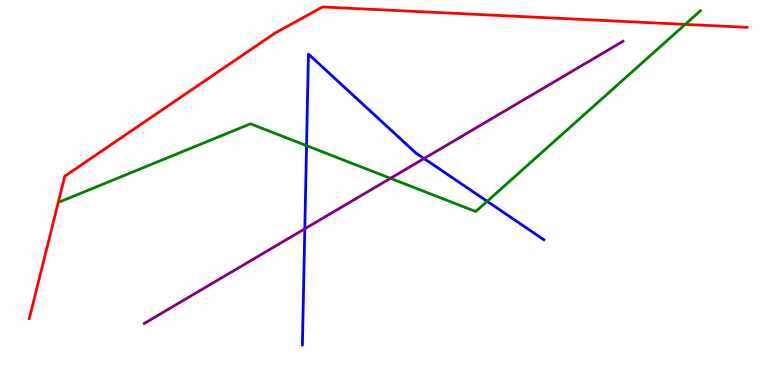[{'lines': ['blue', 'red'], 'intersections': []}, {'lines': ['green', 'red'], 'intersections': [{'x': 8.84, 'y': 9.37}]}, {'lines': ['purple', 'red'], 'intersections': []}, {'lines': ['blue', 'green'], 'intersections': [{'x': 3.96, 'y': 6.22}, {'x': 6.29, 'y': 4.77}]}, {'lines': ['blue', 'purple'], 'intersections': [{'x': 3.93, 'y': 4.06}, {'x': 5.47, 'y': 5.88}]}, {'lines': ['green', 'purple'], 'intersections': [{'x': 5.04, 'y': 5.37}]}]